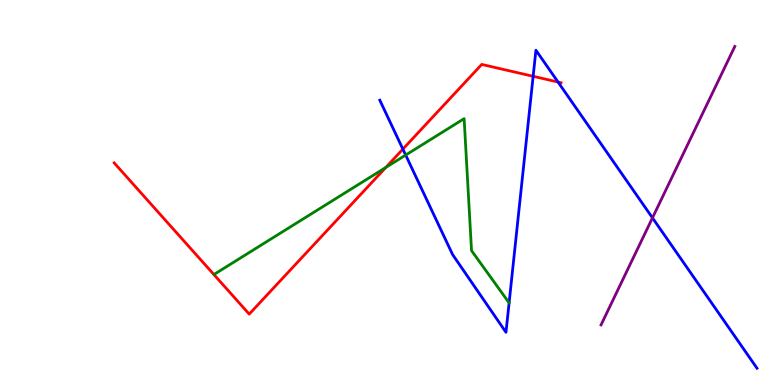[{'lines': ['blue', 'red'], 'intersections': [{'x': 5.2, 'y': 6.13}, {'x': 6.88, 'y': 8.02}, {'x': 7.2, 'y': 7.87}]}, {'lines': ['green', 'red'], 'intersections': [{'x': 4.98, 'y': 5.65}]}, {'lines': ['purple', 'red'], 'intersections': []}, {'lines': ['blue', 'green'], 'intersections': [{'x': 5.23, 'y': 5.97}, {'x': 6.57, 'y': 2.13}]}, {'lines': ['blue', 'purple'], 'intersections': [{'x': 8.42, 'y': 4.34}]}, {'lines': ['green', 'purple'], 'intersections': []}]